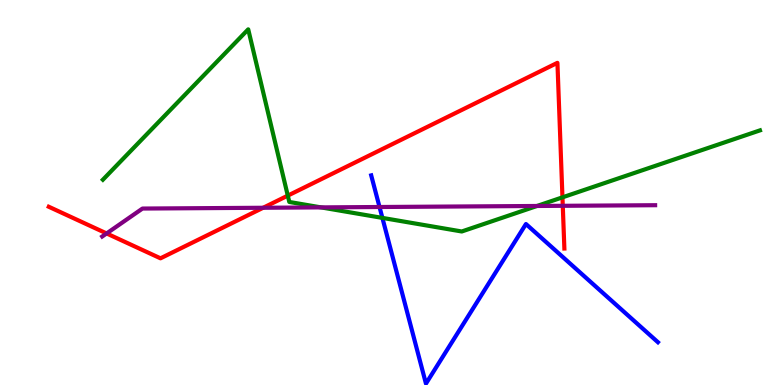[{'lines': ['blue', 'red'], 'intersections': []}, {'lines': ['green', 'red'], 'intersections': [{'x': 3.71, 'y': 4.92}, {'x': 7.26, 'y': 4.87}]}, {'lines': ['purple', 'red'], 'intersections': [{'x': 1.38, 'y': 3.94}, {'x': 3.4, 'y': 4.6}, {'x': 7.26, 'y': 4.65}]}, {'lines': ['blue', 'green'], 'intersections': [{'x': 4.93, 'y': 4.34}]}, {'lines': ['blue', 'purple'], 'intersections': [{'x': 4.9, 'y': 4.62}]}, {'lines': ['green', 'purple'], 'intersections': [{'x': 4.14, 'y': 4.61}, {'x': 6.93, 'y': 4.65}]}]